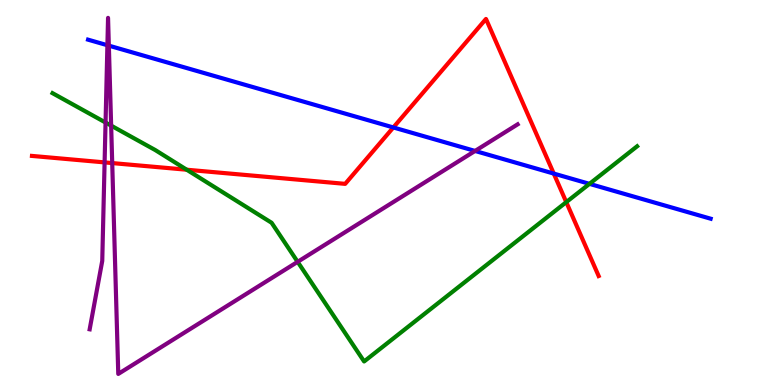[{'lines': ['blue', 'red'], 'intersections': [{'x': 5.08, 'y': 6.69}, {'x': 7.15, 'y': 5.49}]}, {'lines': ['green', 'red'], 'intersections': [{'x': 2.41, 'y': 5.59}, {'x': 7.31, 'y': 4.75}]}, {'lines': ['purple', 'red'], 'intersections': [{'x': 1.35, 'y': 5.78}, {'x': 1.45, 'y': 5.76}]}, {'lines': ['blue', 'green'], 'intersections': [{'x': 7.61, 'y': 5.22}]}, {'lines': ['blue', 'purple'], 'intersections': [{'x': 1.39, 'y': 8.83}, {'x': 1.4, 'y': 8.81}, {'x': 6.13, 'y': 6.08}]}, {'lines': ['green', 'purple'], 'intersections': [{'x': 1.36, 'y': 6.82}, {'x': 1.43, 'y': 6.74}, {'x': 3.84, 'y': 3.2}]}]